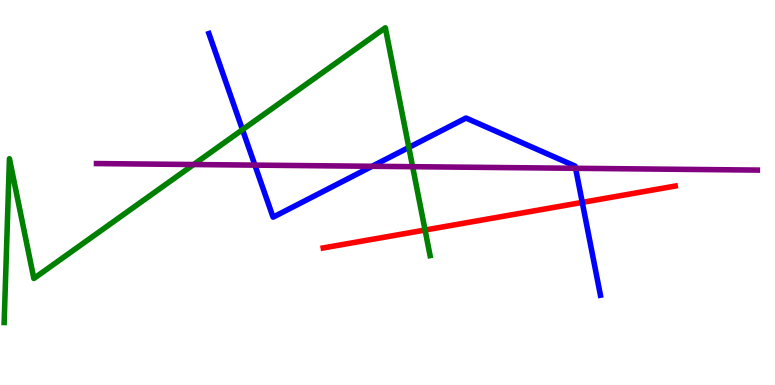[{'lines': ['blue', 'red'], 'intersections': [{'x': 7.51, 'y': 4.74}]}, {'lines': ['green', 'red'], 'intersections': [{'x': 5.48, 'y': 4.03}]}, {'lines': ['purple', 'red'], 'intersections': []}, {'lines': ['blue', 'green'], 'intersections': [{'x': 3.13, 'y': 6.63}, {'x': 5.28, 'y': 6.17}]}, {'lines': ['blue', 'purple'], 'intersections': [{'x': 3.29, 'y': 5.71}, {'x': 4.8, 'y': 5.68}, {'x': 7.43, 'y': 5.63}]}, {'lines': ['green', 'purple'], 'intersections': [{'x': 2.5, 'y': 5.73}, {'x': 5.32, 'y': 5.67}]}]